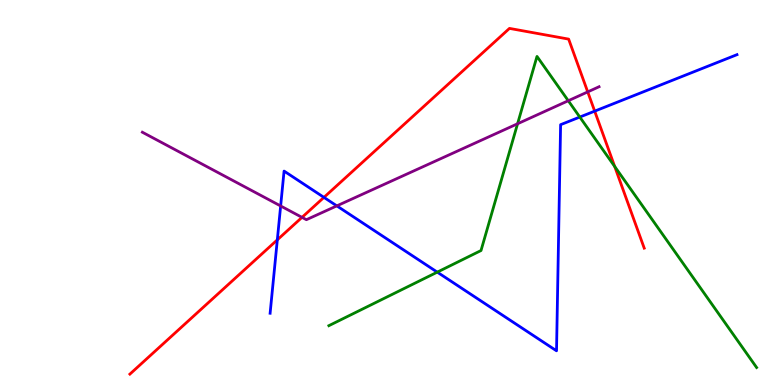[{'lines': ['blue', 'red'], 'intersections': [{'x': 3.58, 'y': 3.77}, {'x': 4.18, 'y': 4.87}, {'x': 7.67, 'y': 7.11}]}, {'lines': ['green', 'red'], 'intersections': [{'x': 7.93, 'y': 5.68}]}, {'lines': ['purple', 'red'], 'intersections': [{'x': 3.9, 'y': 4.35}, {'x': 7.58, 'y': 7.61}]}, {'lines': ['blue', 'green'], 'intersections': [{'x': 5.64, 'y': 2.93}, {'x': 7.48, 'y': 6.96}]}, {'lines': ['blue', 'purple'], 'intersections': [{'x': 3.62, 'y': 4.65}, {'x': 4.35, 'y': 4.65}]}, {'lines': ['green', 'purple'], 'intersections': [{'x': 6.68, 'y': 6.79}, {'x': 7.33, 'y': 7.38}]}]